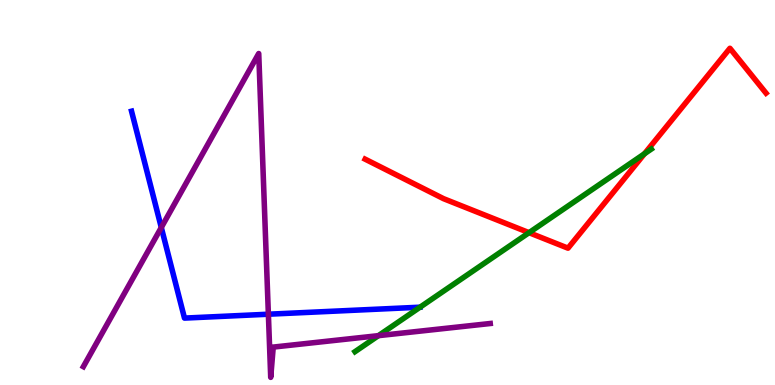[{'lines': ['blue', 'red'], 'intersections': []}, {'lines': ['green', 'red'], 'intersections': [{'x': 6.83, 'y': 3.96}, {'x': 8.32, 'y': 6.01}]}, {'lines': ['purple', 'red'], 'intersections': []}, {'lines': ['blue', 'green'], 'intersections': []}, {'lines': ['blue', 'purple'], 'intersections': [{'x': 2.08, 'y': 4.09}, {'x': 3.46, 'y': 1.84}]}, {'lines': ['green', 'purple'], 'intersections': [{'x': 4.88, 'y': 1.28}]}]